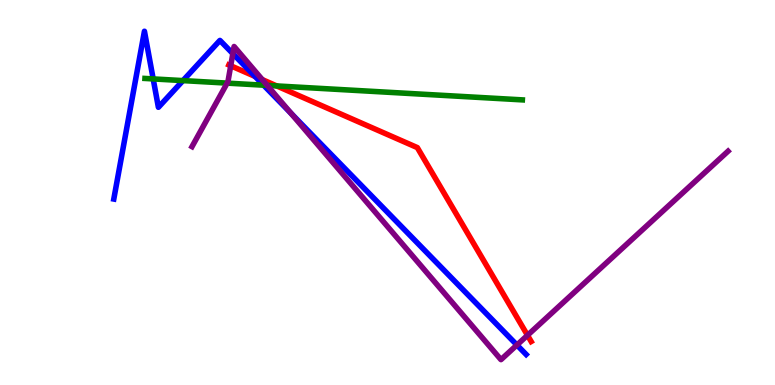[{'lines': ['blue', 'red'], 'intersections': [{'x': 3.29, 'y': 8.01}]}, {'lines': ['green', 'red'], 'intersections': [{'x': 3.57, 'y': 7.77}]}, {'lines': ['purple', 'red'], 'intersections': [{'x': 2.98, 'y': 8.29}, {'x': 3.38, 'y': 7.93}, {'x': 6.81, 'y': 1.29}]}, {'lines': ['blue', 'green'], 'intersections': [{'x': 1.98, 'y': 7.95}, {'x': 2.36, 'y': 7.91}, {'x': 3.4, 'y': 7.79}]}, {'lines': ['blue', 'purple'], 'intersections': [{'x': 3.0, 'y': 8.61}, {'x': 3.76, 'y': 7.06}, {'x': 6.67, 'y': 1.04}]}, {'lines': ['green', 'purple'], 'intersections': [{'x': 2.93, 'y': 7.84}, {'x': 3.45, 'y': 7.78}]}]